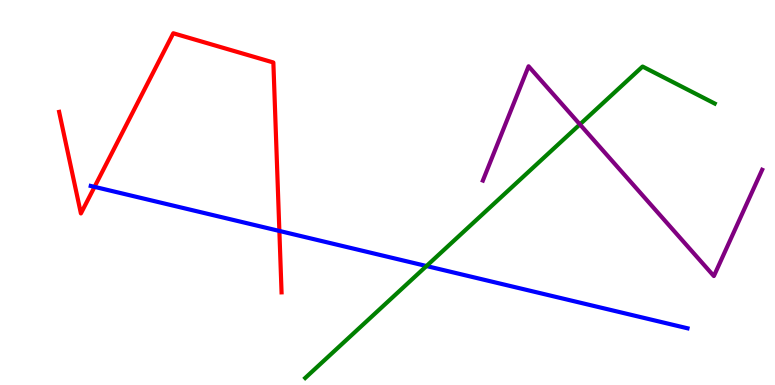[{'lines': ['blue', 'red'], 'intersections': [{'x': 1.22, 'y': 5.15}, {'x': 3.6, 'y': 4.0}]}, {'lines': ['green', 'red'], 'intersections': []}, {'lines': ['purple', 'red'], 'intersections': []}, {'lines': ['blue', 'green'], 'intersections': [{'x': 5.5, 'y': 3.09}]}, {'lines': ['blue', 'purple'], 'intersections': []}, {'lines': ['green', 'purple'], 'intersections': [{'x': 7.48, 'y': 6.77}]}]